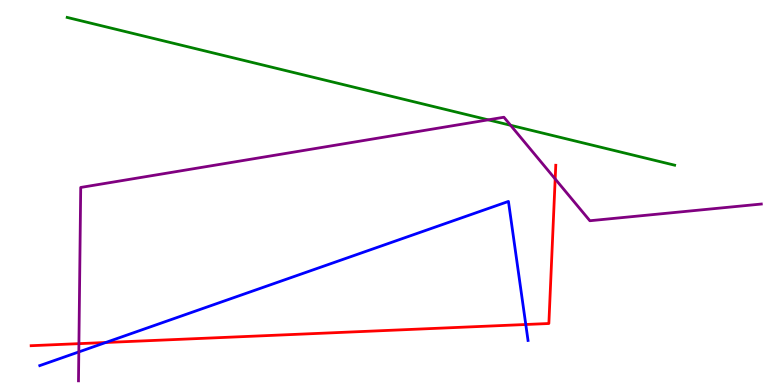[{'lines': ['blue', 'red'], 'intersections': [{'x': 1.36, 'y': 1.1}, {'x': 6.78, 'y': 1.57}]}, {'lines': ['green', 'red'], 'intersections': []}, {'lines': ['purple', 'red'], 'intersections': [{'x': 1.02, 'y': 1.07}, {'x': 7.16, 'y': 5.35}]}, {'lines': ['blue', 'green'], 'intersections': []}, {'lines': ['blue', 'purple'], 'intersections': [{'x': 1.02, 'y': 0.859}]}, {'lines': ['green', 'purple'], 'intersections': [{'x': 6.3, 'y': 6.89}, {'x': 6.59, 'y': 6.75}]}]